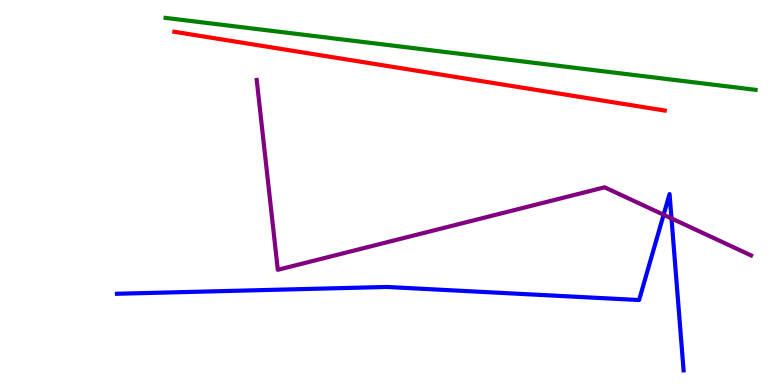[{'lines': ['blue', 'red'], 'intersections': []}, {'lines': ['green', 'red'], 'intersections': []}, {'lines': ['purple', 'red'], 'intersections': []}, {'lines': ['blue', 'green'], 'intersections': []}, {'lines': ['blue', 'purple'], 'intersections': [{'x': 8.56, 'y': 4.42}, {'x': 8.66, 'y': 4.33}]}, {'lines': ['green', 'purple'], 'intersections': []}]